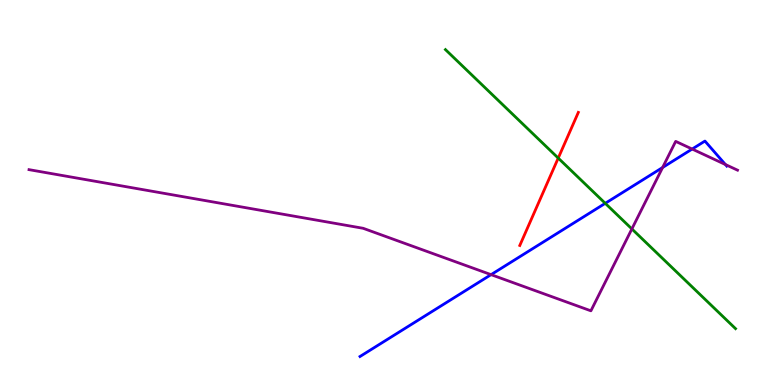[{'lines': ['blue', 'red'], 'intersections': []}, {'lines': ['green', 'red'], 'intersections': [{'x': 7.2, 'y': 5.89}]}, {'lines': ['purple', 'red'], 'intersections': []}, {'lines': ['blue', 'green'], 'intersections': [{'x': 7.81, 'y': 4.72}]}, {'lines': ['blue', 'purple'], 'intersections': [{'x': 6.34, 'y': 2.87}, {'x': 8.55, 'y': 5.65}, {'x': 8.93, 'y': 6.13}, {'x': 9.36, 'y': 5.73}]}, {'lines': ['green', 'purple'], 'intersections': [{'x': 8.15, 'y': 4.05}]}]